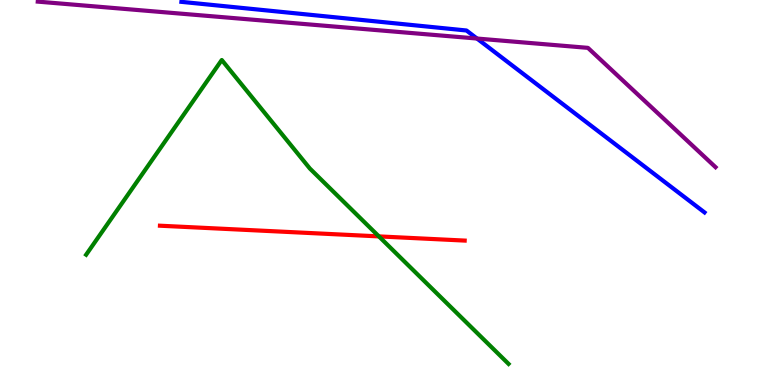[{'lines': ['blue', 'red'], 'intersections': []}, {'lines': ['green', 'red'], 'intersections': [{'x': 4.89, 'y': 3.86}]}, {'lines': ['purple', 'red'], 'intersections': []}, {'lines': ['blue', 'green'], 'intersections': []}, {'lines': ['blue', 'purple'], 'intersections': [{'x': 6.15, 'y': 9.0}]}, {'lines': ['green', 'purple'], 'intersections': []}]